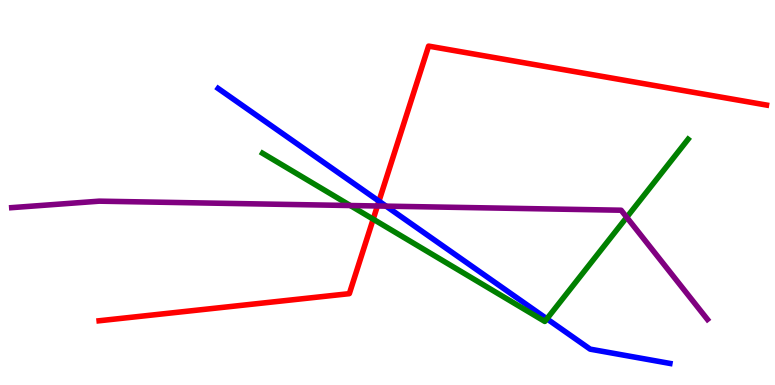[{'lines': ['blue', 'red'], 'intersections': [{'x': 4.89, 'y': 4.78}]}, {'lines': ['green', 'red'], 'intersections': [{'x': 4.82, 'y': 4.31}]}, {'lines': ['purple', 'red'], 'intersections': [{'x': 4.87, 'y': 4.65}]}, {'lines': ['blue', 'green'], 'intersections': [{'x': 7.06, 'y': 1.72}]}, {'lines': ['blue', 'purple'], 'intersections': [{'x': 4.98, 'y': 4.65}]}, {'lines': ['green', 'purple'], 'intersections': [{'x': 4.52, 'y': 4.66}, {'x': 8.09, 'y': 4.36}]}]